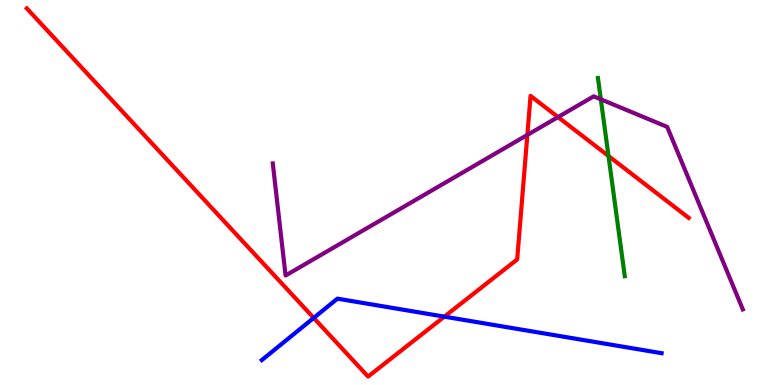[{'lines': ['blue', 'red'], 'intersections': [{'x': 4.05, 'y': 1.74}, {'x': 5.73, 'y': 1.78}]}, {'lines': ['green', 'red'], 'intersections': [{'x': 7.85, 'y': 5.95}]}, {'lines': ['purple', 'red'], 'intersections': [{'x': 6.8, 'y': 6.5}, {'x': 7.2, 'y': 6.96}]}, {'lines': ['blue', 'green'], 'intersections': []}, {'lines': ['blue', 'purple'], 'intersections': []}, {'lines': ['green', 'purple'], 'intersections': [{'x': 7.75, 'y': 7.42}]}]